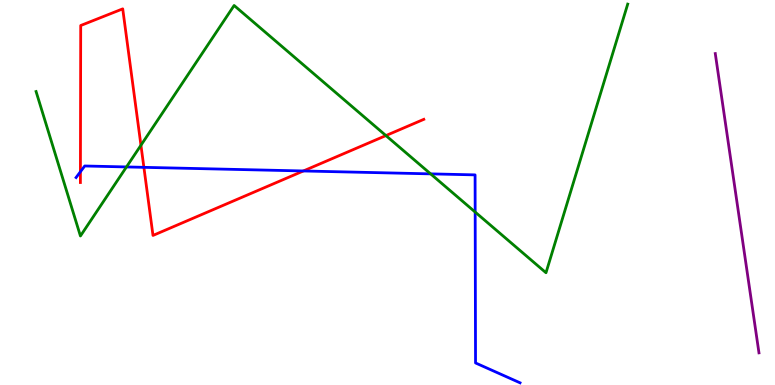[{'lines': ['blue', 'red'], 'intersections': [{'x': 1.04, 'y': 5.54}, {'x': 1.86, 'y': 5.65}, {'x': 3.91, 'y': 5.56}]}, {'lines': ['green', 'red'], 'intersections': [{'x': 1.82, 'y': 6.23}, {'x': 4.98, 'y': 6.48}]}, {'lines': ['purple', 'red'], 'intersections': []}, {'lines': ['blue', 'green'], 'intersections': [{'x': 1.63, 'y': 5.66}, {'x': 5.56, 'y': 5.48}, {'x': 6.13, 'y': 4.49}]}, {'lines': ['blue', 'purple'], 'intersections': []}, {'lines': ['green', 'purple'], 'intersections': []}]